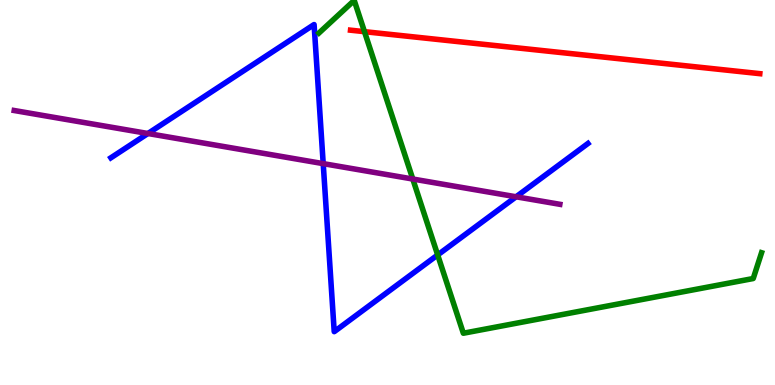[{'lines': ['blue', 'red'], 'intersections': []}, {'lines': ['green', 'red'], 'intersections': [{'x': 4.7, 'y': 9.18}]}, {'lines': ['purple', 'red'], 'intersections': []}, {'lines': ['blue', 'green'], 'intersections': [{'x': 5.65, 'y': 3.38}]}, {'lines': ['blue', 'purple'], 'intersections': [{'x': 1.91, 'y': 6.53}, {'x': 4.17, 'y': 5.75}, {'x': 6.66, 'y': 4.89}]}, {'lines': ['green', 'purple'], 'intersections': [{'x': 5.33, 'y': 5.35}]}]